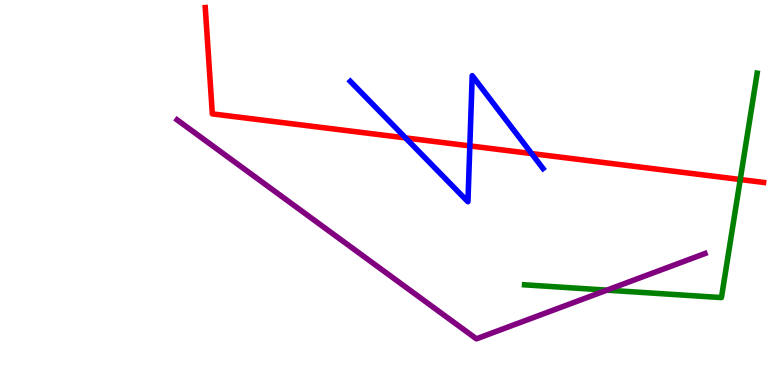[{'lines': ['blue', 'red'], 'intersections': [{'x': 5.23, 'y': 6.42}, {'x': 6.06, 'y': 6.21}, {'x': 6.86, 'y': 6.01}]}, {'lines': ['green', 'red'], 'intersections': [{'x': 9.55, 'y': 5.34}]}, {'lines': ['purple', 'red'], 'intersections': []}, {'lines': ['blue', 'green'], 'intersections': []}, {'lines': ['blue', 'purple'], 'intersections': []}, {'lines': ['green', 'purple'], 'intersections': [{'x': 7.83, 'y': 2.46}]}]